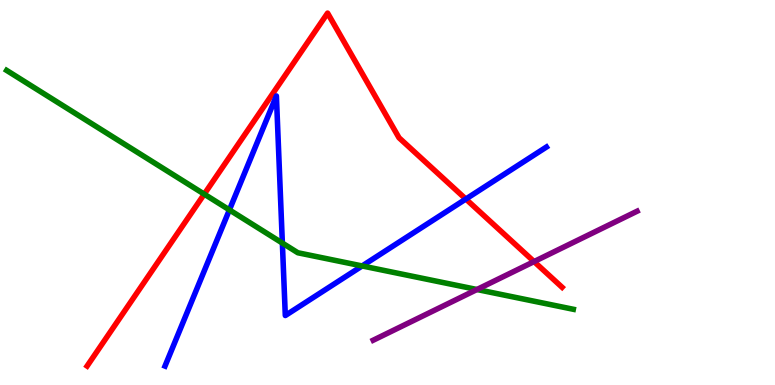[{'lines': ['blue', 'red'], 'intersections': [{'x': 6.01, 'y': 4.83}]}, {'lines': ['green', 'red'], 'intersections': [{'x': 2.64, 'y': 4.96}]}, {'lines': ['purple', 'red'], 'intersections': [{'x': 6.89, 'y': 3.21}]}, {'lines': ['blue', 'green'], 'intersections': [{'x': 2.96, 'y': 4.55}, {'x': 3.64, 'y': 3.69}, {'x': 4.67, 'y': 3.09}]}, {'lines': ['blue', 'purple'], 'intersections': []}, {'lines': ['green', 'purple'], 'intersections': [{'x': 6.15, 'y': 2.48}]}]